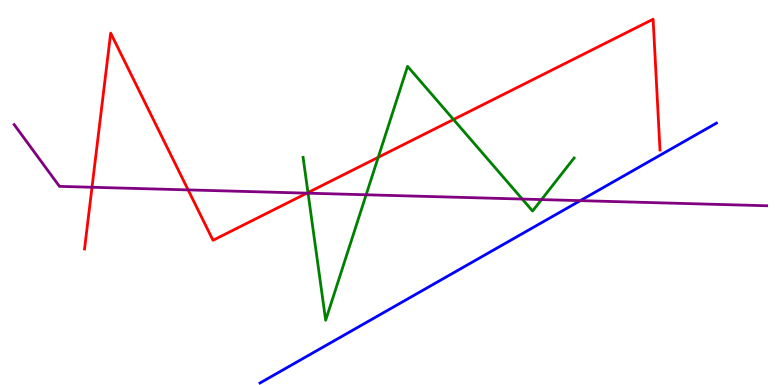[{'lines': ['blue', 'red'], 'intersections': []}, {'lines': ['green', 'red'], 'intersections': [{'x': 3.97, 'y': 5.0}, {'x': 4.88, 'y': 5.91}, {'x': 5.85, 'y': 6.9}]}, {'lines': ['purple', 'red'], 'intersections': [{'x': 1.19, 'y': 5.14}, {'x': 2.43, 'y': 5.07}, {'x': 3.96, 'y': 4.98}]}, {'lines': ['blue', 'green'], 'intersections': []}, {'lines': ['blue', 'purple'], 'intersections': [{'x': 7.49, 'y': 4.79}]}, {'lines': ['green', 'purple'], 'intersections': [{'x': 3.97, 'y': 4.98}, {'x': 4.72, 'y': 4.94}, {'x': 6.74, 'y': 4.83}, {'x': 6.99, 'y': 4.82}]}]